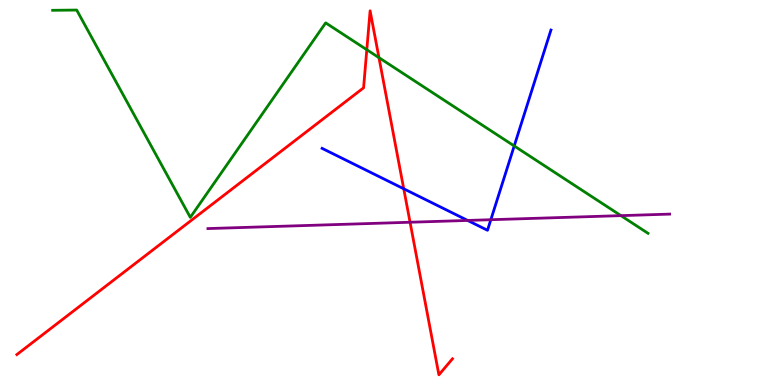[{'lines': ['blue', 'red'], 'intersections': [{'x': 5.21, 'y': 5.1}]}, {'lines': ['green', 'red'], 'intersections': [{'x': 4.73, 'y': 8.71}, {'x': 4.89, 'y': 8.5}]}, {'lines': ['purple', 'red'], 'intersections': [{'x': 5.29, 'y': 4.23}]}, {'lines': ['blue', 'green'], 'intersections': [{'x': 6.64, 'y': 6.21}]}, {'lines': ['blue', 'purple'], 'intersections': [{'x': 6.03, 'y': 4.27}, {'x': 6.33, 'y': 4.29}]}, {'lines': ['green', 'purple'], 'intersections': [{'x': 8.01, 'y': 4.4}]}]